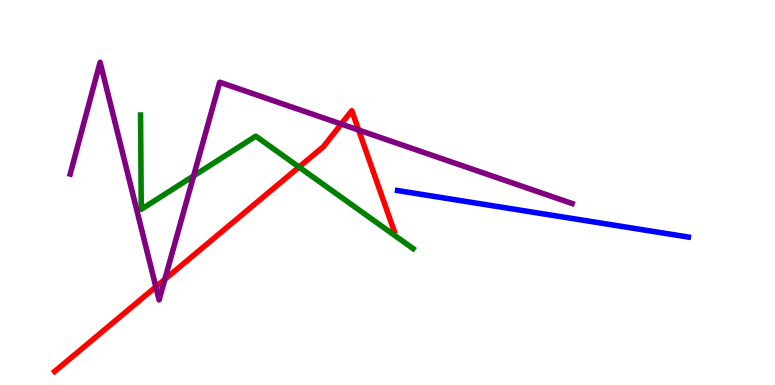[{'lines': ['blue', 'red'], 'intersections': []}, {'lines': ['green', 'red'], 'intersections': [{'x': 3.86, 'y': 5.66}]}, {'lines': ['purple', 'red'], 'intersections': [{'x': 2.01, 'y': 2.55}, {'x': 2.13, 'y': 2.74}, {'x': 4.4, 'y': 6.78}, {'x': 4.63, 'y': 6.62}]}, {'lines': ['blue', 'green'], 'intersections': []}, {'lines': ['blue', 'purple'], 'intersections': []}, {'lines': ['green', 'purple'], 'intersections': [{'x': 2.5, 'y': 5.43}]}]